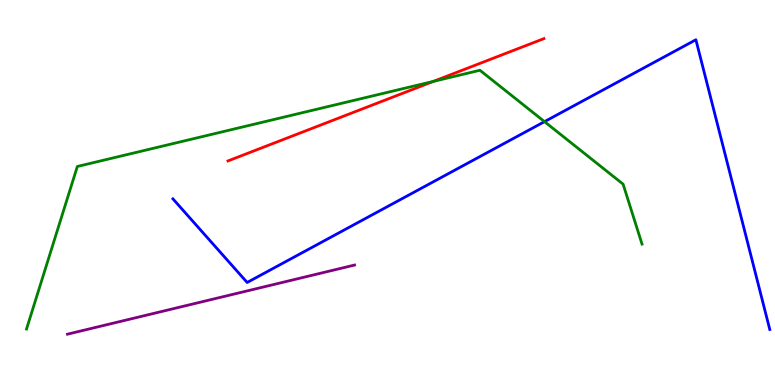[{'lines': ['blue', 'red'], 'intersections': []}, {'lines': ['green', 'red'], 'intersections': [{'x': 5.59, 'y': 7.89}]}, {'lines': ['purple', 'red'], 'intersections': []}, {'lines': ['blue', 'green'], 'intersections': [{'x': 7.03, 'y': 6.84}]}, {'lines': ['blue', 'purple'], 'intersections': []}, {'lines': ['green', 'purple'], 'intersections': []}]